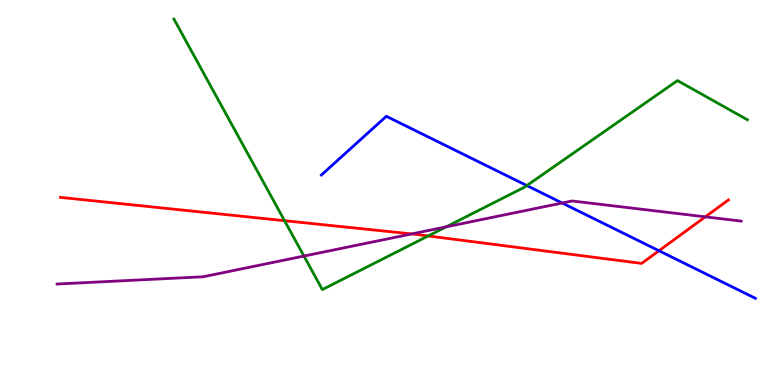[{'lines': ['blue', 'red'], 'intersections': [{'x': 8.5, 'y': 3.49}]}, {'lines': ['green', 'red'], 'intersections': [{'x': 3.67, 'y': 4.27}, {'x': 5.53, 'y': 3.87}]}, {'lines': ['purple', 'red'], 'intersections': [{'x': 5.31, 'y': 3.92}, {'x': 9.1, 'y': 4.37}]}, {'lines': ['blue', 'green'], 'intersections': [{'x': 6.8, 'y': 5.18}]}, {'lines': ['blue', 'purple'], 'intersections': [{'x': 7.25, 'y': 4.73}]}, {'lines': ['green', 'purple'], 'intersections': [{'x': 3.92, 'y': 3.35}, {'x': 5.76, 'y': 4.11}]}]